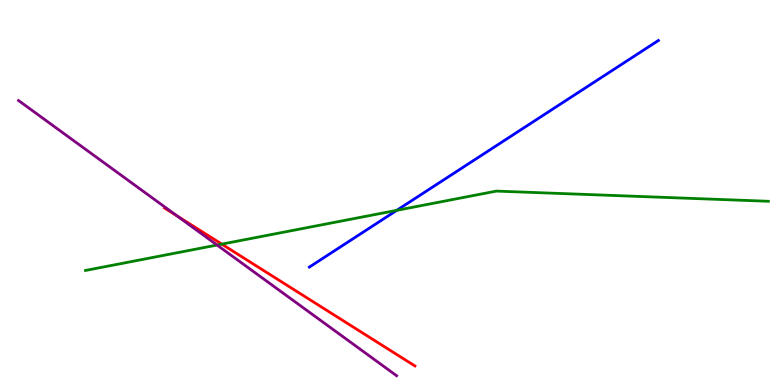[{'lines': ['blue', 'red'], 'intersections': []}, {'lines': ['green', 'red'], 'intersections': [{'x': 2.86, 'y': 3.66}]}, {'lines': ['purple', 'red'], 'intersections': [{'x': 2.29, 'y': 4.39}]}, {'lines': ['blue', 'green'], 'intersections': [{'x': 5.12, 'y': 4.54}]}, {'lines': ['blue', 'purple'], 'intersections': []}, {'lines': ['green', 'purple'], 'intersections': [{'x': 2.8, 'y': 3.64}]}]